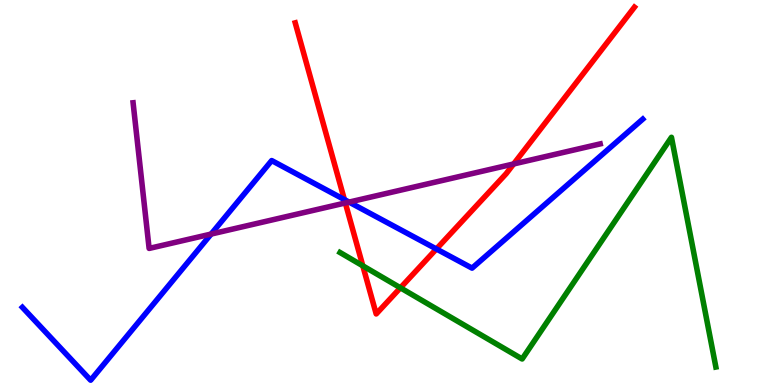[{'lines': ['blue', 'red'], 'intersections': [{'x': 4.44, 'y': 4.82}, {'x': 5.63, 'y': 3.53}]}, {'lines': ['green', 'red'], 'intersections': [{'x': 4.68, 'y': 3.1}, {'x': 5.17, 'y': 2.52}]}, {'lines': ['purple', 'red'], 'intersections': [{'x': 4.46, 'y': 4.73}, {'x': 6.63, 'y': 5.74}]}, {'lines': ['blue', 'green'], 'intersections': []}, {'lines': ['blue', 'purple'], 'intersections': [{'x': 2.72, 'y': 3.92}, {'x': 4.5, 'y': 4.75}]}, {'lines': ['green', 'purple'], 'intersections': []}]